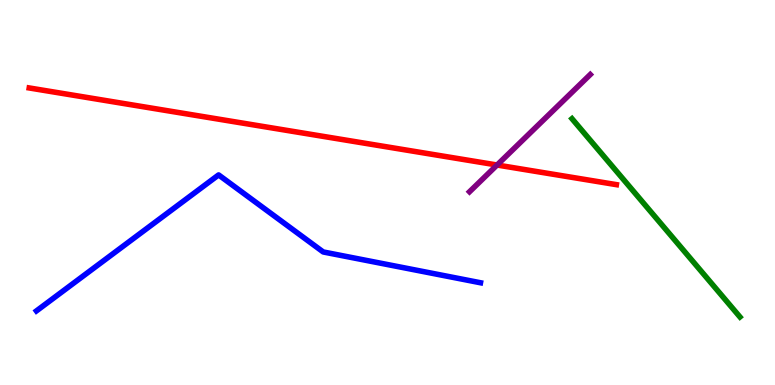[{'lines': ['blue', 'red'], 'intersections': []}, {'lines': ['green', 'red'], 'intersections': []}, {'lines': ['purple', 'red'], 'intersections': [{'x': 6.41, 'y': 5.71}]}, {'lines': ['blue', 'green'], 'intersections': []}, {'lines': ['blue', 'purple'], 'intersections': []}, {'lines': ['green', 'purple'], 'intersections': []}]